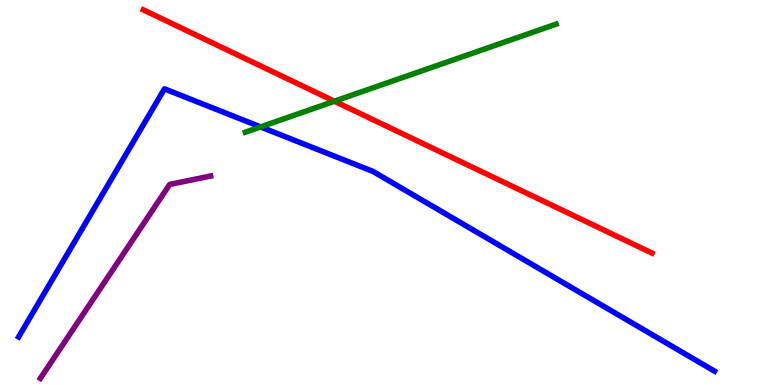[{'lines': ['blue', 'red'], 'intersections': []}, {'lines': ['green', 'red'], 'intersections': [{'x': 4.32, 'y': 7.37}]}, {'lines': ['purple', 'red'], 'intersections': []}, {'lines': ['blue', 'green'], 'intersections': [{'x': 3.36, 'y': 6.7}]}, {'lines': ['blue', 'purple'], 'intersections': []}, {'lines': ['green', 'purple'], 'intersections': []}]